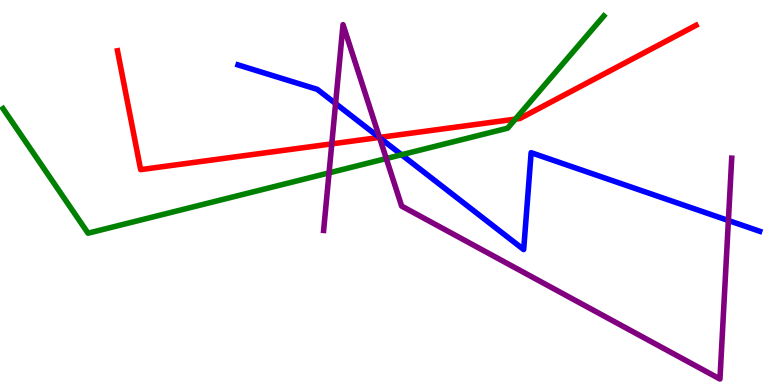[{'lines': ['blue', 'red'], 'intersections': [{'x': 4.89, 'y': 6.43}]}, {'lines': ['green', 'red'], 'intersections': [{'x': 6.65, 'y': 6.91}]}, {'lines': ['purple', 'red'], 'intersections': [{'x': 4.28, 'y': 6.26}, {'x': 4.9, 'y': 6.43}]}, {'lines': ['blue', 'green'], 'intersections': [{'x': 5.18, 'y': 5.98}]}, {'lines': ['blue', 'purple'], 'intersections': [{'x': 4.33, 'y': 7.31}, {'x': 4.9, 'y': 6.42}, {'x': 9.4, 'y': 4.27}]}, {'lines': ['green', 'purple'], 'intersections': [{'x': 4.25, 'y': 5.51}, {'x': 4.98, 'y': 5.88}]}]